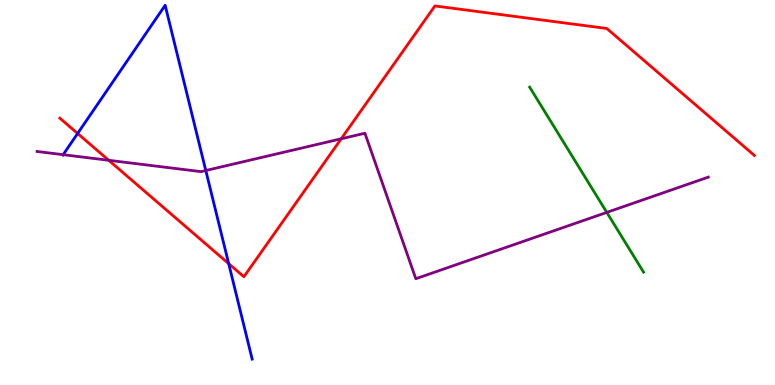[{'lines': ['blue', 'red'], 'intersections': [{'x': 1.0, 'y': 6.53}, {'x': 2.95, 'y': 3.15}]}, {'lines': ['green', 'red'], 'intersections': []}, {'lines': ['purple', 'red'], 'intersections': [{'x': 1.4, 'y': 5.84}, {'x': 4.4, 'y': 6.4}]}, {'lines': ['blue', 'green'], 'intersections': []}, {'lines': ['blue', 'purple'], 'intersections': [{'x': 0.815, 'y': 5.98}, {'x': 2.66, 'y': 5.57}]}, {'lines': ['green', 'purple'], 'intersections': [{'x': 7.83, 'y': 4.48}]}]